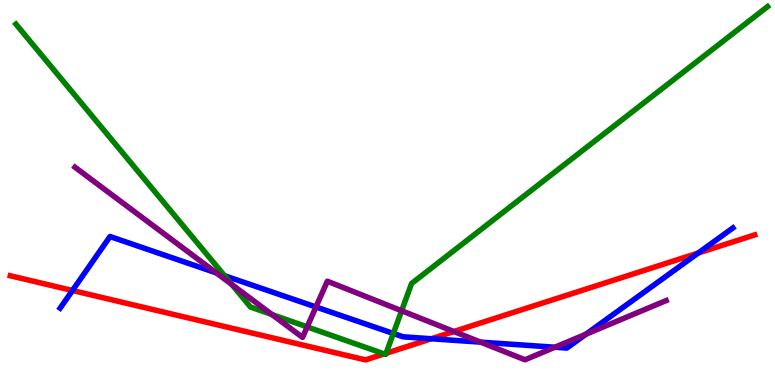[{'lines': ['blue', 'red'], 'intersections': [{'x': 0.935, 'y': 2.45}, {'x': 5.57, 'y': 1.2}, {'x': 9.01, 'y': 3.43}]}, {'lines': ['green', 'red'], 'intersections': [{'x': 4.96, 'y': 0.808}, {'x': 4.98, 'y': 0.823}]}, {'lines': ['purple', 'red'], 'intersections': [{'x': 5.86, 'y': 1.39}]}, {'lines': ['blue', 'green'], 'intersections': [{'x': 2.9, 'y': 2.84}, {'x': 5.08, 'y': 1.34}]}, {'lines': ['blue', 'purple'], 'intersections': [{'x': 2.79, 'y': 2.91}, {'x': 4.08, 'y': 2.03}, {'x': 6.2, 'y': 1.11}, {'x': 7.16, 'y': 0.981}, {'x': 7.56, 'y': 1.32}]}, {'lines': ['green', 'purple'], 'intersections': [{'x': 2.99, 'y': 2.61}, {'x': 3.51, 'y': 1.83}, {'x': 3.96, 'y': 1.51}, {'x': 5.18, 'y': 1.93}]}]